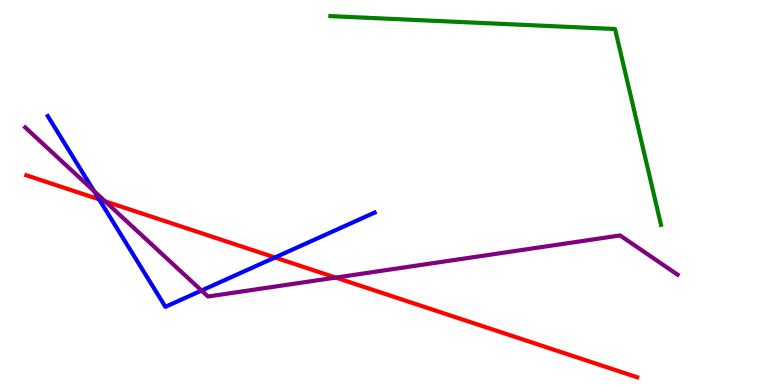[{'lines': ['blue', 'red'], 'intersections': [{'x': 1.28, 'y': 4.82}, {'x': 3.55, 'y': 3.31}]}, {'lines': ['green', 'red'], 'intersections': []}, {'lines': ['purple', 'red'], 'intersections': [{'x': 1.36, 'y': 4.77}, {'x': 4.33, 'y': 2.79}]}, {'lines': ['blue', 'green'], 'intersections': []}, {'lines': ['blue', 'purple'], 'intersections': [{'x': 1.21, 'y': 5.04}, {'x': 2.6, 'y': 2.45}]}, {'lines': ['green', 'purple'], 'intersections': []}]